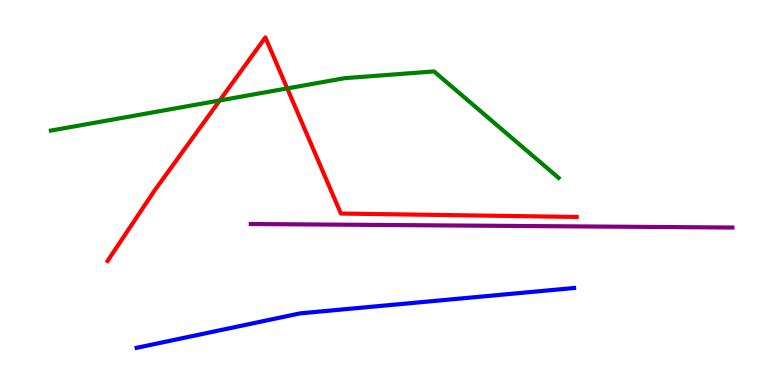[{'lines': ['blue', 'red'], 'intersections': []}, {'lines': ['green', 'red'], 'intersections': [{'x': 2.84, 'y': 7.39}, {'x': 3.71, 'y': 7.7}]}, {'lines': ['purple', 'red'], 'intersections': []}, {'lines': ['blue', 'green'], 'intersections': []}, {'lines': ['blue', 'purple'], 'intersections': []}, {'lines': ['green', 'purple'], 'intersections': []}]